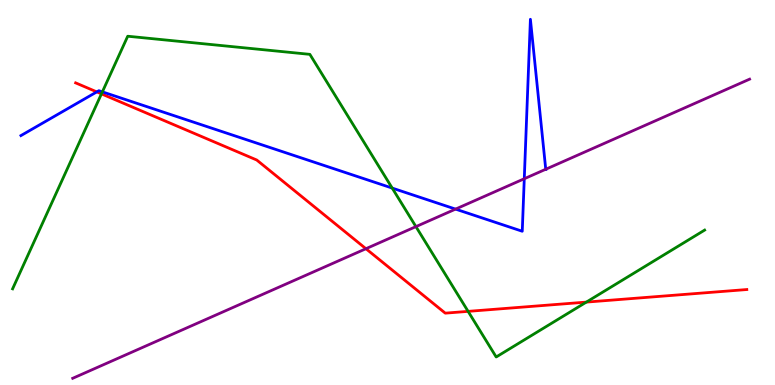[{'lines': ['blue', 'red'], 'intersections': [{'x': 1.25, 'y': 7.61}]}, {'lines': ['green', 'red'], 'intersections': [{'x': 1.31, 'y': 7.56}, {'x': 6.04, 'y': 1.91}, {'x': 7.57, 'y': 2.15}]}, {'lines': ['purple', 'red'], 'intersections': [{'x': 4.72, 'y': 3.54}]}, {'lines': ['blue', 'green'], 'intersections': [{'x': 1.32, 'y': 7.61}, {'x': 5.06, 'y': 5.11}]}, {'lines': ['blue', 'purple'], 'intersections': [{'x': 5.88, 'y': 4.57}, {'x': 6.76, 'y': 5.36}, {'x': 7.04, 'y': 5.6}]}, {'lines': ['green', 'purple'], 'intersections': [{'x': 5.37, 'y': 4.11}]}]